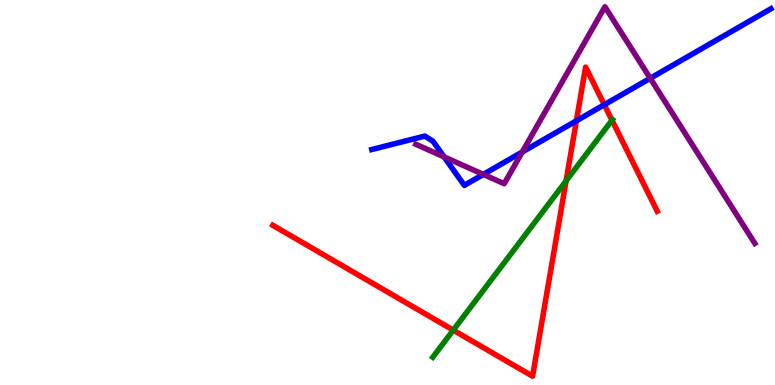[{'lines': ['blue', 'red'], 'intersections': [{'x': 7.44, 'y': 6.86}, {'x': 7.8, 'y': 7.28}]}, {'lines': ['green', 'red'], 'intersections': [{'x': 5.85, 'y': 1.43}, {'x': 7.3, 'y': 5.3}, {'x': 7.9, 'y': 6.88}]}, {'lines': ['purple', 'red'], 'intersections': []}, {'lines': ['blue', 'green'], 'intersections': []}, {'lines': ['blue', 'purple'], 'intersections': [{'x': 5.73, 'y': 5.93}, {'x': 6.24, 'y': 5.47}, {'x': 6.74, 'y': 6.05}, {'x': 8.39, 'y': 7.97}]}, {'lines': ['green', 'purple'], 'intersections': []}]